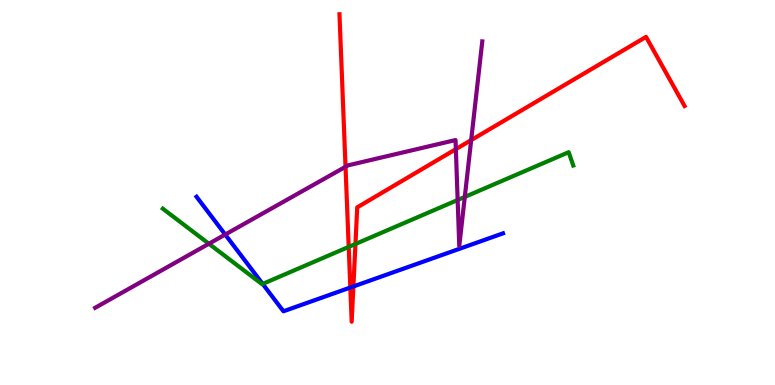[{'lines': ['blue', 'red'], 'intersections': [{'x': 4.52, 'y': 2.53}, {'x': 4.56, 'y': 2.56}]}, {'lines': ['green', 'red'], 'intersections': [{'x': 4.5, 'y': 3.59}, {'x': 4.59, 'y': 3.66}]}, {'lines': ['purple', 'red'], 'intersections': [{'x': 4.46, 'y': 5.67}, {'x': 5.88, 'y': 6.13}, {'x': 6.08, 'y': 6.36}]}, {'lines': ['blue', 'green'], 'intersections': [{'x': 3.39, 'y': 2.63}]}, {'lines': ['blue', 'purple'], 'intersections': [{'x': 2.91, 'y': 3.91}]}, {'lines': ['green', 'purple'], 'intersections': [{'x': 2.7, 'y': 3.67}, {'x': 5.91, 'y': 4.81}, {'x': 6.0, 'y': 4.89}]}]